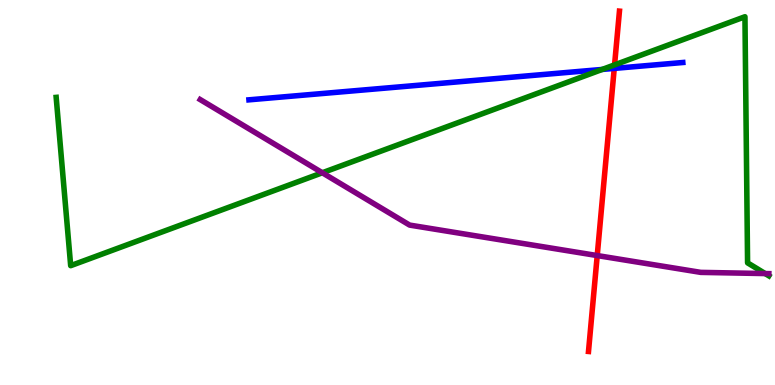[{'lines': ['blue', 'red'], 'intersections': [{'x': 7.93, 'y': 8.22}]}, {'lines': ['green', 'red'], 'intersections': [{'x': 7.93, 'y': 8.31}]}, {'lines': ['purple', 'red'], 'intersections': [{'x': 7.71, 'y': 3.36}]}, {'lines': ['blue', 'green'], 'intersections': [{'x': 7.77, 'y': 8.2}]}, {'lines': ['blue', 'purple'], 'intersections': []}, {'lines': ['green', 'purple'], 'intersections': [{'x': 4.16, 'y': 5.51}, {'x': 9.87, 'y': 2.89}]}]